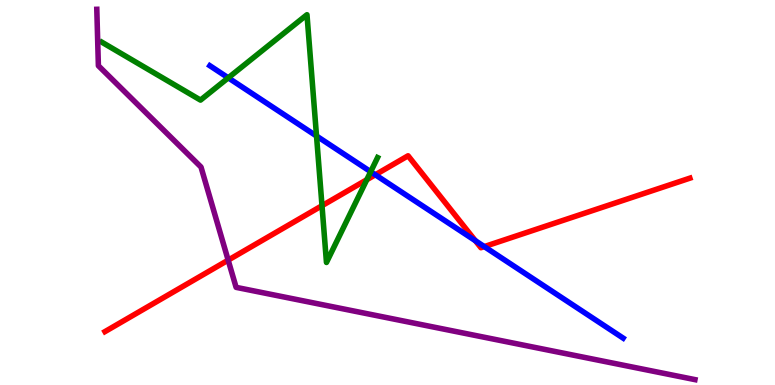[{'lines': ['blue', 'red'], 'intersections': [{'x': 4.84, 'y': 5.46}, {'x': 6.13, 'y': 3.75}, {'x': 6.25, 'y': 3.59}]}, {'lines': ['green', 'red'], 'intersections': [{'x': 4.15, 'y': 4.66}, {'x': 4.73, 'y': 5.33}]}, {'lines': ['purple', 'red'], 'intersections': [{'x': 2.94, 'y': 3.24}]}, {'lines': ['blue', 'green'], 'intersections': [{'x': 2.95, 'y': 7.98}, {'x': 4.08, 'y': 6.47}, {'x': 4.78, 'y': 5.54}]}, {'lines': ['blue', 'purple'], 'intersections': []}, {'lines': ['green', 'purple'], 'intersections': []}]